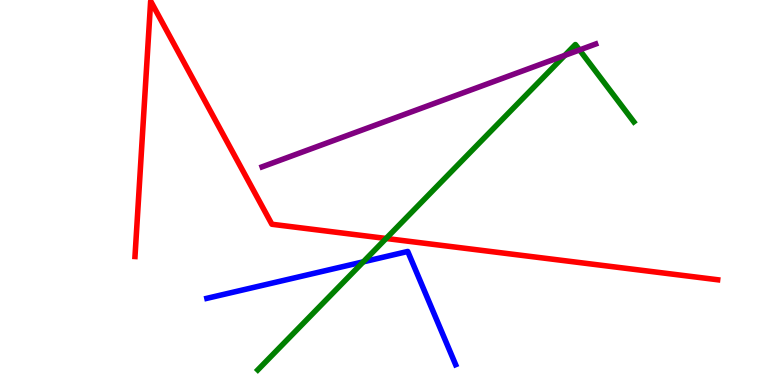[{'lines': ['blue', 'red'], 'intersections': []}, {'lines': ['green', 'red'], 'intersections': [{'x': 4.98, 'y': 3.81}]}, {'lines': ['purple', 'red'], 'intersections': []}, {'lines': ['blue', 'green'], 'intersections': [{'x': 4.69, 'y': 3.2}]}, {'lines': ['blue', 'purple'], 'intersections': []}, {'lines': ['green', 'purple'], 'intersections': [{'x': 7.29, 'y': 8.56}, {'x': 7.48, 'y': 8.7}]}]